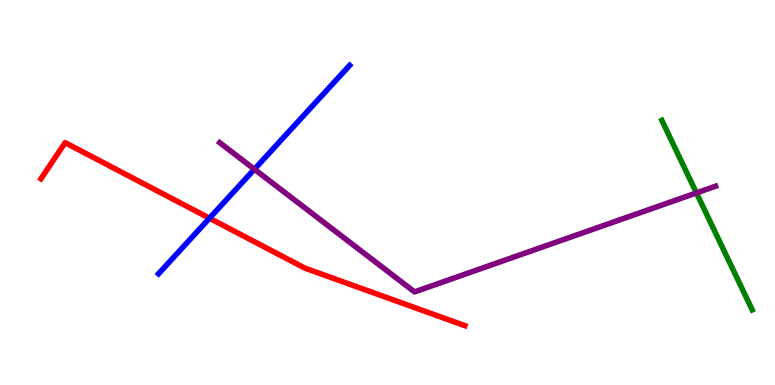[{'lines': ['blue', 'red'], 'intersections': [{'x': 2.7, 'y': 4.33}]}, {'lines': ['green', 'red'], 'intersections': []}, {'lines': ['purple', 'red'], 'intersections': []}, {'lines': ['blue', 'green'], 'intersections': []}, {'lines': ['blue', 'purple'], 'intersections': [{'x': 3.28, 'y': 5.6}]}, {'lines': ['green', 'purple'], 'intersections': [{'x': 8.99, 'y': 4.99}]}]